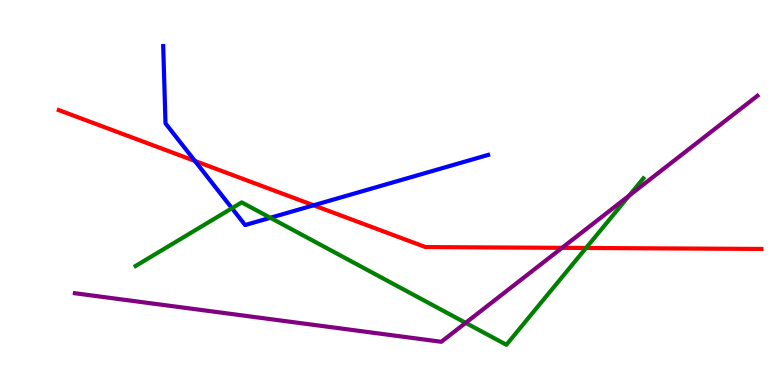[{'lines': ['blue', 'red'], 'intersections': [{'x': 2.52, 'y': 5.82}, {'x': 4.05, 'y': 4.67}]}, {'lines': ['green', 'red'], 'intersections': [{'x': 7.56, 'y': 3.56}]}, {'lines': ['purple', 'red'], 'intersections': [{'x': 7.25, 'y': 3.56}]}, {'lines': ['blue', 'green'], 'intersections': [{'x': 2.99, 'y': 4.59}, {'x': 3.49, 'y': 4.34}]}, {'lines': ['blue', 'purple'], 'intersections': []}, {'lines': ['green', 'purple'], 'intersections': [{'x': 6.01, 'y': 1.61}, {'x': 8.12, 'y': 4.92}]}]